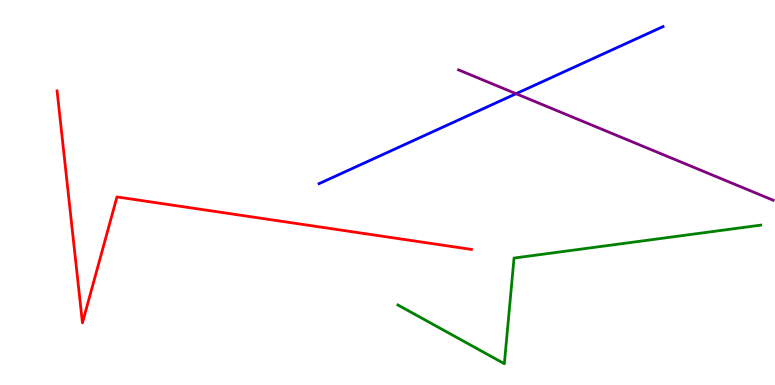[{'lines': ['blue', 'red'], 'intersections': []}, {'lines': ['green', 'red'], 'intersections': []}, {'lines': ['purple', 'red'], 'intersections': []}, {'lines': ['blue', 'green'], 'intersections': []}, {'lines': ['blue', 'purple'], 'intersections': [{'x': 6.66, 'y': 7.57}]}, {'lines': ['green', 'purple'], 'intersections': []}]